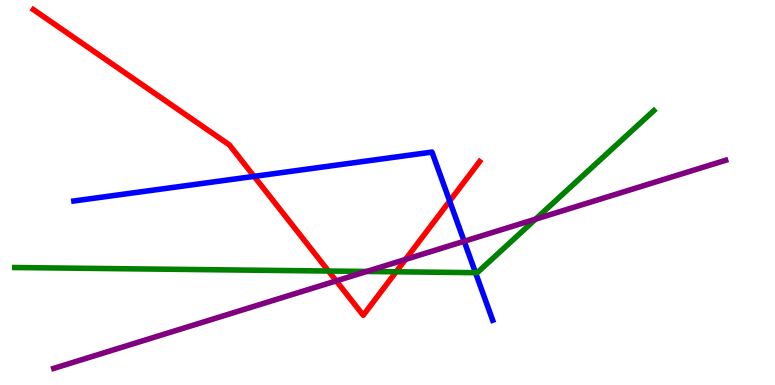[{'lines': ['blue', 'red'], 'intersections': [{'x': 3.28, 'y': 5.42}, {'x': 5.8, 'y': 4.78}]}, {'lines': ['green', 'red'], 'intersections': [{'x': 4.24, 'y': 2.96}, {'x': 5.11, 'y': 2.94}]}, {'lines': ['purple', 'red'], 'intersections': [{'x': 4.34, 'y': 2.7}, {'x': 5.23, 'y': 3.26}]}, {'lines': ['blue', 'green'], 'intersections': [{'x': 6.14, 'y': 2.92}]}, {'lines': ['blue', 'purple'], 'intersections': [{'x': 5.99, 'y': 3.73}]}, {'lines': ['green', 'purple'], 'intersections': [{'x': 4.73, 'y': 2.95}, {'x': 6.91, 'y': 4.31}]}]